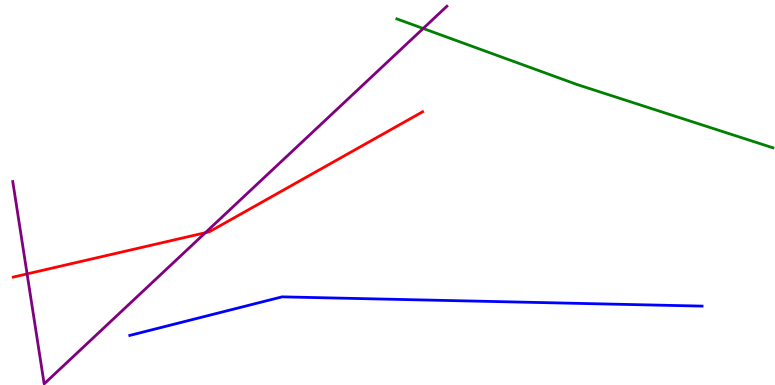[{'lines': ['blue', 'red'], 'intersections': []}, {'lines': ['green', 'red'], 'intersections': []}, {'lines': ['purple', 'red'], 'intersections': [{'x': 0.35, 'y': 2.89}, {'x': 2.65, 'y': 3.96}]}, {'lines': ['blue', 'green'], 'intersections': []}, {'lines': ['blue', 'purple'], 'intersections': []}, {'lines': ['green', 'purple'], 'intersections': [{'x': 5.46, 'y': 9.26}]}]